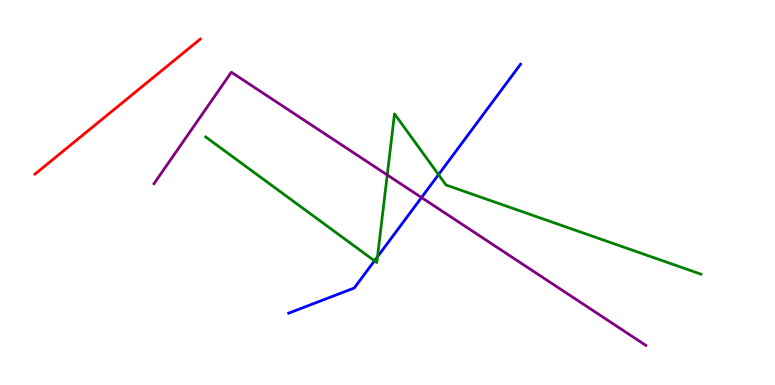[{'lines': ['blue', 'red'], 'intersections': []}, {'lines': ['green', 'red'], 'intersections': []}, {'lines': ['purple', 'red'], 'intersections': []}, {'lines': ['blue', 'green'], 'intersections': [{'x': 4.83, 'y': 3.23}, {'x': 4.87, 'y': 3.33}, {'x': 5.66, 'y': 5.46}]}, {'lines': ['blue', 'purple'], 'intersections': [{'x': 5.44, 'y': 4.87}]}, {'lines': ['green', 'purple'], 'intersections': [{'x': 5.0, 'y': 5.46}]}]